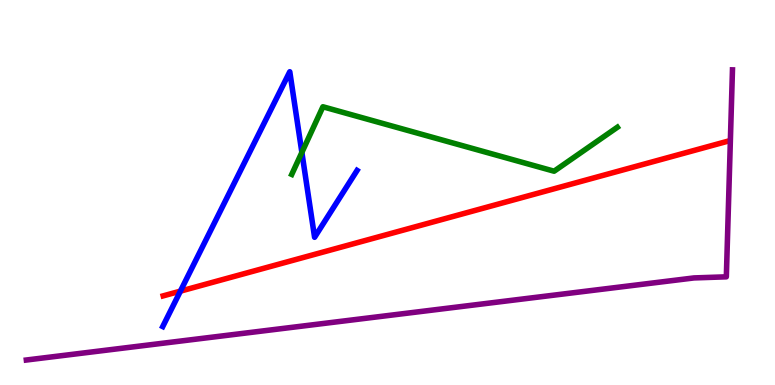[{'lines': ['blue', 'red'], 'intersections': [{'x': 2.33, 'y': 2.44}]}, {'lines': ['green', 'red'], 'intersections': []}, {'lines': ['purple', 'red'], 'intersections': []}, {'lines': ['blue', 'green'], 'intersections': [{'x': 3.9, 'y': 6.04}]}, {'lines': ['blue', 'purple'], 'intersections': []}, {'lines': ['green', 'purple'], 'intersections': []}]